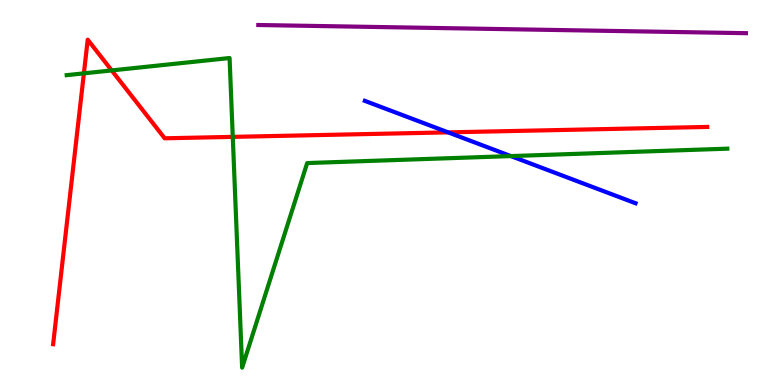[{'lines': ['blue', 'red'], 'intersections': [{'x': 5.78, 'y': 6.56}]}, {'lines': ['green', 'red'], 'intersections': [{'x': 1.08, 'y': 8.09}, {'x': 1.44, 'y': 8.17}, {'x': 3.0, 'y': 6.44}]}, {'lines': ['purple', 'red'], 'intersections': []}, {'lines': ['blue', 'green'], 'intersections': [{'x': 6.59, 'y': 5.95}]}, {'lines': ['blue', 'purple'], 'intersections': []}, {'lines': ['green', 'purple'], 'intersections': []}]